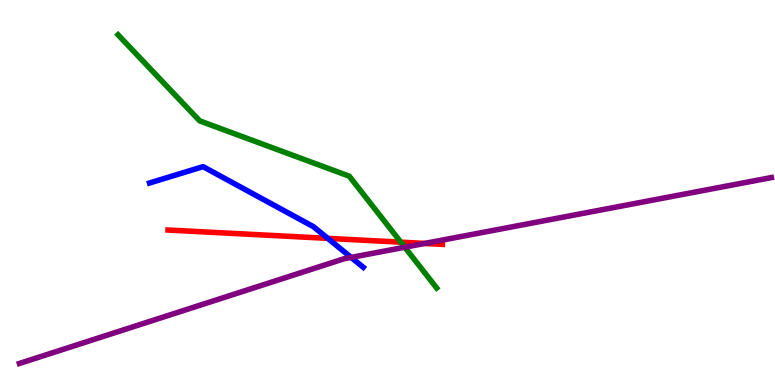[{'lines': ['blue', 'red'], 'intersections': [{'x': 4.23, 'y': 3.81}]}, {'lines': ['green', 'red'], 'intersections': [{'x': 5.17, 'y': 3.71}]}, {'lines': ['purple', 'red'], 'intersections': [{'x': 5.48, 'y': 3.68}]}, {'lines': ['blue', 'green'], 'intersections': []}, {'lines': ['blue', 'purple'], 'intersections': [{'x': 4.53, 'y': 3.31}]}, {'lines': ['green', 'purple'], 'intersections': [{'x': 5.22, 'y': 3.58}]}]